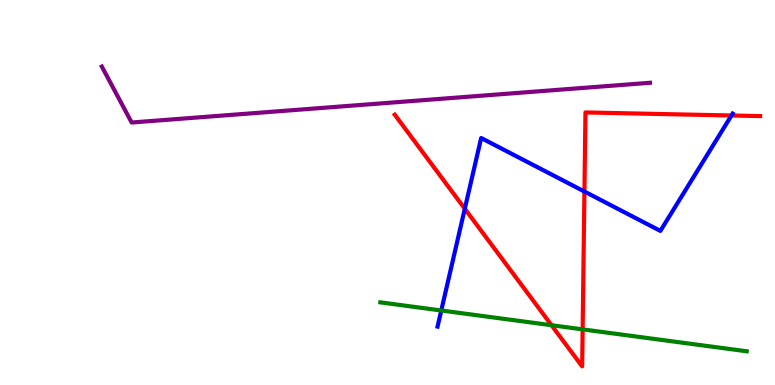[{'lines': ['blue', 'red'], 'intersections': [{'x': 6.0, 'y': 4.58}, {'x': 7.54, 'y': 5.03}, {'x': 9.44, 'y': 7.0}]}, {'lines': ['green', 'red'], 'intersections': [{'x': 7.12, 'y': 1.55}, {'x': 7.52, 'y': 1.44}]}, {'lines': ['purple', 'red'], 'intersections': []}, {'lines': ['blue', 'green'], 'intersections': [{'x': 5.69, 'y': 1.94}]}, {'lines': ['blue', 'purple'], 'intersections': []}, {'lines': ['green', 'purple'], 'intersections': []}]